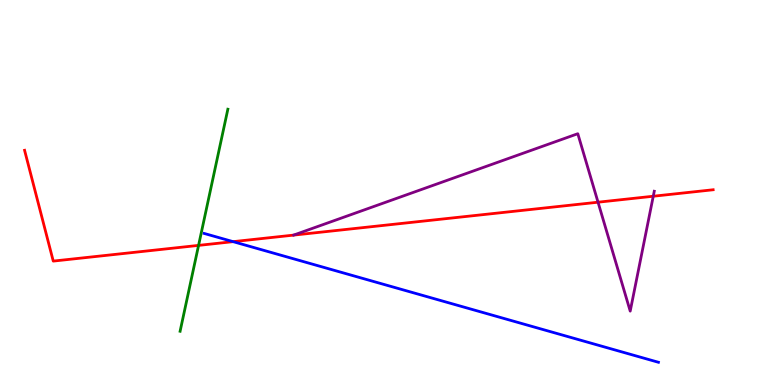[{'lines': ['blue', 'red'], 'intersections': [{'x': 3.01, 'y': 3.72}]}, {'lines': ['green', 'red'], 'intersections': [{'x': 2.56, 'y': 3.63}]}, {'lines': ['purple', 'red'], 'intersections': [{'x': 7.72, 'y': 4.75}, {'x': 8.43, 'y': 4.9}]}, {'lines': ['blue', 'green'], 'intersections': []}, {'lines': ['blue', 'purple'], 'intersections': []}, {'lines': ['green', 'purple'], 'intersections': []}]